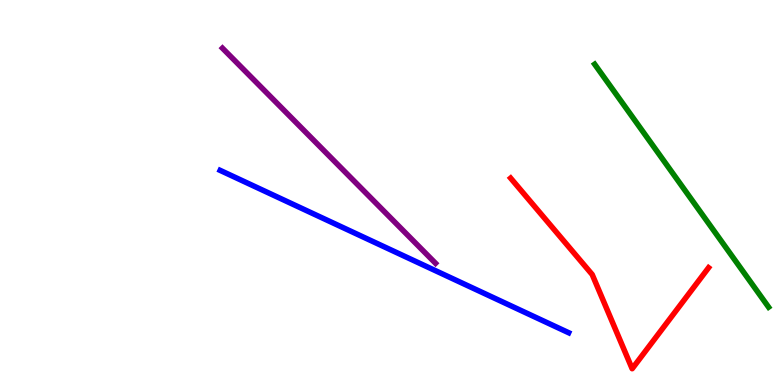[{'lines': ['blue', 'red'], 'intersections': []}, {'lines': ['green', 'red'], 'intersections': []}, {'lines': ['purple', 'red'], 'intersections': []}, {'lines': ['blue', 'green'], 'intersections': []}, {'lines': ['blue', 'purple'], 'intersections': []}, {'lines': ['green', 'purple'], 'intersections': []}]